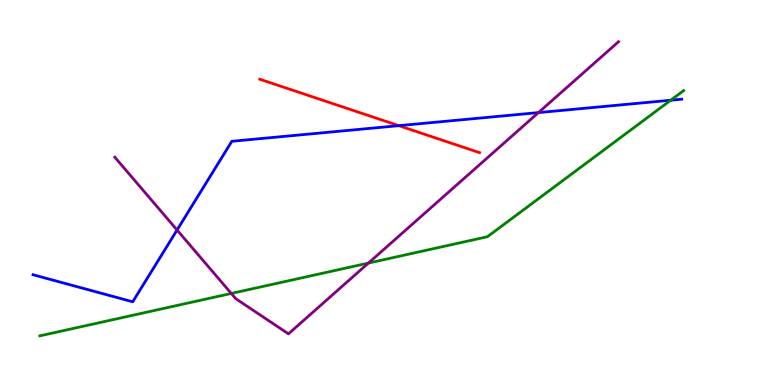[{'lines': ['blue', 'red'], 'intersections': [{'x': 5.15, 'y': 6.74}]}, {'lines': ['green', 'red'], 'intersections': []}, {'lines': ['purple', 'red'], 'intersections': []}, {'lines': ['blue', 'green'], 'intersections': [{'x': 8.65, 'y': 7.4}]}, {'lines': ['blue', 'purple'], 'intersections': [{'x': 2.28, 'y': 4.03}, {'x': 6.95, 'y': 7.08}]}, {'lines': ['green', 'purple'], 'intersections': [{'x': 2.98, 'y': 2.38}, {'x': 4.75, 'y': 3.17}]}]